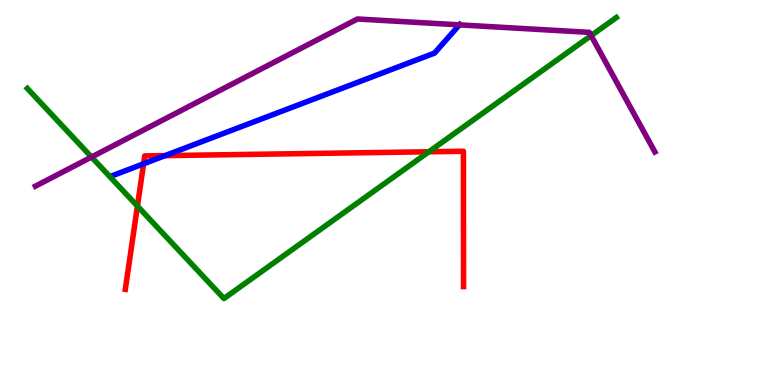[{'lines': ['blue', 'red'], 'intersections': [{'x': 1.85, 'y': 5.75}, {'x': 2.13, 'y': 5.96}]}, {'lines': ['green', 'red'], 'intersections': [{'x': 1.77, 'y': 4.65}, {'x': 5.53, 'y': 6.06}]}, {'lines': ['purple', 'red'], 'intersections': []}, {'lines': ['blue', 'green'], 'intersections': []}, {'lines': ['blue', 'purple'], 'intersections': [{'x': 5.93, 'y': 9.35}]}, {'lines': ['green', 'purple'], 'intersections': [{'x': 1.18, 'y': 5.92}, {'x': 7.63, 'y': 9.08}]}]